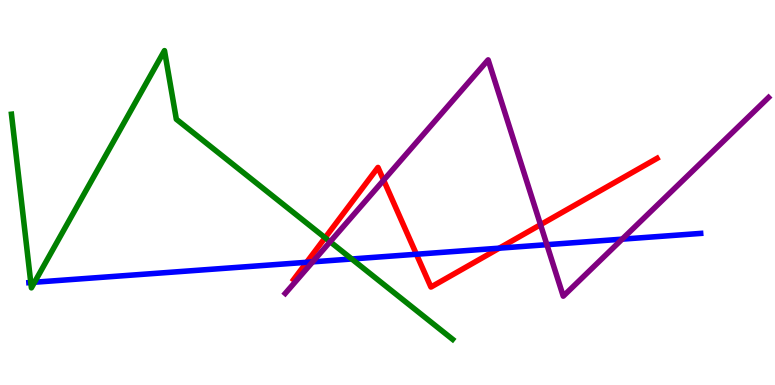[{'lines': ['blue', 'red'], 'intersections': [{'x': 3.96, 'y': 3.19}, {'x': 5.37, 'y': 3.4}, {'x': 6.44, 'y': 3.55}]}, {'lines': ['green', 'red'], 'intersections': [{'x': 4.19, 'y': 3.82}]}, {'lines': ['purple', 'red'], 'intersections': [{'x': 4.95, 'y': 5.32}, {'x': 6.97, 'y': 4.16}]}, {'lines': ['blue', 'green'], 'intersections': [{'x': 0.397, 'y': 2.66}, {'x': 0.446, 'y': 2.67}, {'x': 4.54, 'y': 3.27}]}, {'lines': ['blue', 'purple'], 'intersections': [{'x': 4.03, 'y': 3.2}, {'x': 7.06, 'y': 3.64}, {'x': 8.03, 'y': 3.79}]}, {'lines': ['green', 'purple'], 'intersections': [{'x': 4.26, 'y': 3.72}]}]